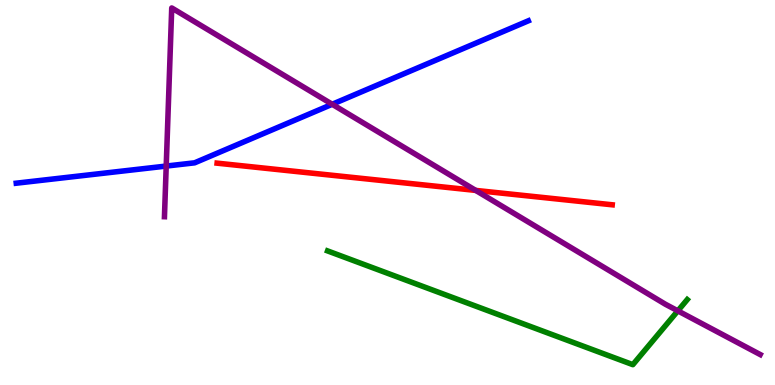[{'lines': ['blue', 'red'], 'intersections': []}, {'lines': ['green', 'red'], 'intersections': []}, {'lines': ['purple', 'red'], 'intersections': [{'x': 6.14, 'y': 5.05}]}, {'lines': ['blue', 'green'], 'intersections': []}, {'lines': ['blue', 'purple'], 'intersections': [{'x': 2.14, 'y': 5.69}, {'x': 4.29, 'y': 7.29}]}, {'lines': ['green', 'purple'], 'intersections': [{'x': 8.75, 'y': 1.93}]}]